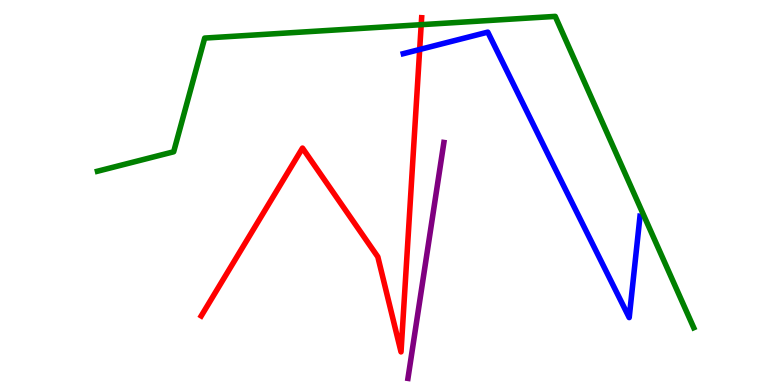[{'lines': ['blue', 'red'], 'intersections': [{'x': 5.42, 'y': 8.71}]}, {'lines': ['green', 'red'], 'intersections': [{'x': 5.43, 'y': 9.36}]}, {'lines': ['purple', 'red'], 'intersections': []}, {'lines': ['blue', 'green'], 'intersections': []}, {'lines': ['blue', 'purple'], 'intersections': []}, {'lines': ['green', 'purple'], 'intersections': []}]